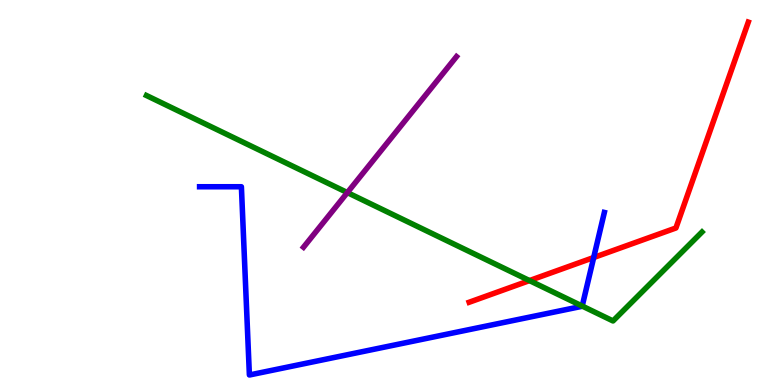[{'lines': ['blue', 'red'], 'intersections': [{'x': 7.66, 'y': 3.31}]}, {'lines': ['green', 'red'], 'intersections': [{'x': 6.83, 'y': 2.71}]}, {'lines': ['purple', 'red'], 'intersections': []}, {'lines': ['blue', 'green'], 'intersections': [{'x': 7.51, 'y': 2.05}]}, {'lines': ['blue', 'purple'], 'intersections': []}, {'lines': ['green', 'purple'], 'intersections': [{'x': 4.48, 'y': 5.0}]}]